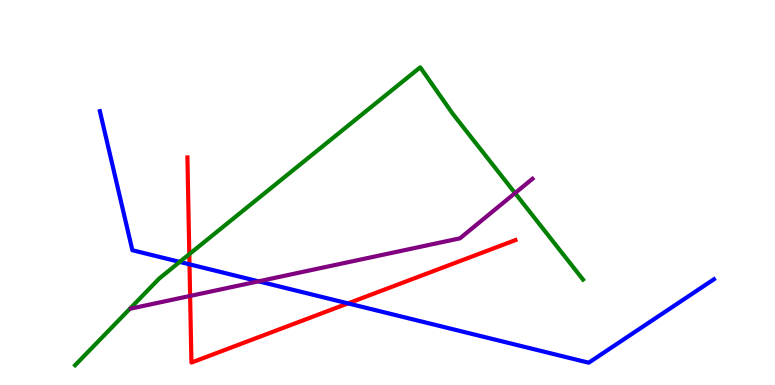[{'lines': ['blue', 'red'], 'intersections': [{'x': 2.45, 'y': 3.13}, {'x': 4.49, 'y': 2.12}]}, {'lines': ['green', 'red'], 'intersections': [{'x': 2.44, 'y': 3.4}]}, {'lines': ['purple', 'red'], 'intersections': [{'x': 2.45, 'y': 2.31}]}, {'lines': ['blue', 'green'], 'intersections': [{'x': 2.32, 'y': 3.2}]}, {'lines': ['blue', 'purple'], 'intersections': [{'x': 3.34, 'y': 2.69}]}, {'lines': ['green', 'purple'], 'intersections': [{'x': 6.65, 'y': 4.98}]}]